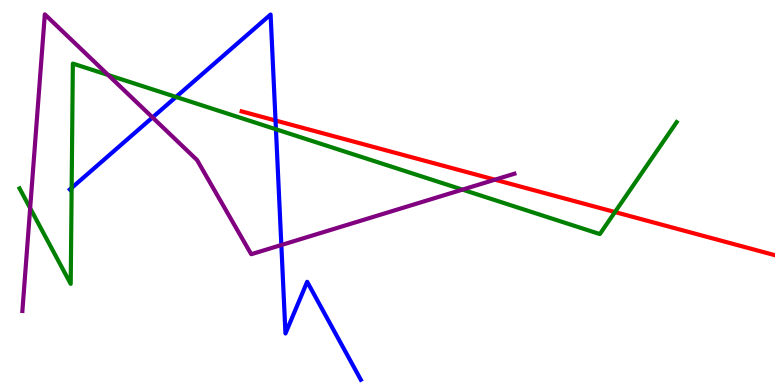[{'lines': ['blue', 'red'], 'intersections': [{'x': 3.56, 'y': 6.87}]}, {'lines': ['green', 'red'], 'intersections': [{'x': 7.93, 'y': 4.49}]}, {'lines': ['purple', 'red'], 'intersections': [{'x': 6.39, 'y': 5.33}]}, {'lines': ['blue', 'green'], 'intersections': [{'x': 0.925, 'y': 5.12}, {'x': 2.27, 'y': 7.48}, {'x': 3.56, 'y': 6.64}]}, {'lines': ['blue', 'purple'], 'intersections': [{'x': 1.97, 'y': 6.95}, {'x': 3.63, 'y': 3.64}]}, {'lines': ['green', 'purple'], 'intersections': [{'x': 0.389, 'y': 4.59}, {'x': 1.4, 'y': 8.05}, {'x': 5.97, 'y': 5.07}]}]